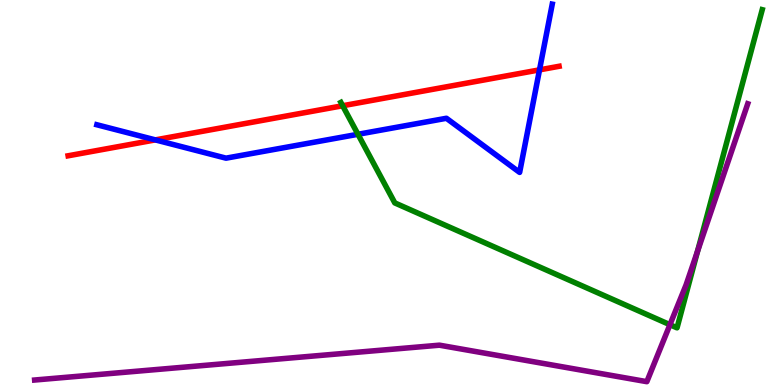[{'lines': ['blue', 'red'], 'intersections': [{'x': 2.0, 'y': 6.37}, {'x': 6.96, 'y': 8.19}]}, {'lines': ['green', 'red'], 'intersections': [{'x': 4.42, 'y': 7.25}]}, {'lines': ['purple', 'red'], 'intersections': []}, {'lines': ['blue', 'green'], 'intersections': [{'x': 4.62, 'y': 6.51}]}, {'lines': ['blue', 'purple'], 'intersections': []}, {'lines': ['green', 'purple'], 'intersections': [{'x': 8.64, 'y': 1.57}, {'x': 9.0, 'y': 3.48}]}]